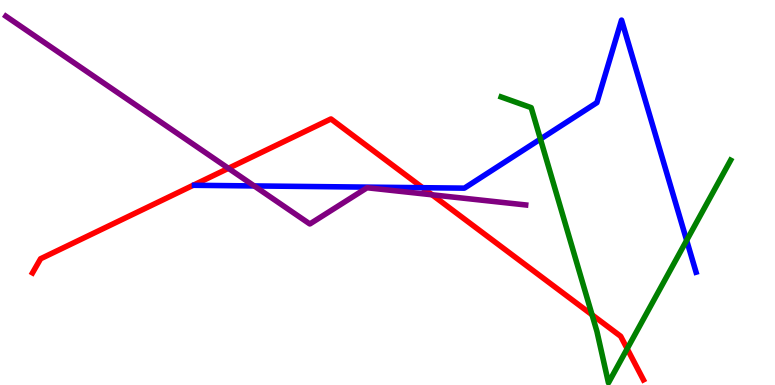[{'lines': ['blue', 'red'], 'intersections': [{'x': 5.45, 'y': 5.12}]}, {'lines': ['green', 'red'], 'intersections': [{'x': 7.64, 'y': 1.82}, {'x': 8.09, 'y': 0.942}]}, {'lines': ['purple', 'red'], 'intersections': [{'x': 2.95, 'y': 5.63}, {'x': 5.58, 'y': 4.94}]}, {'lines': ['blue', 'green'], 'intersections': [{'x': 6.97, 'y': 6.39}, {'x': 8.86, 'y': 3.76}]}, {'lines': ['blue', 'purple'], 'intersections': [{'x': 3.28, 'y': 5.17}]}, {'lines': ['green', 'purple'], 'intersections': []}]